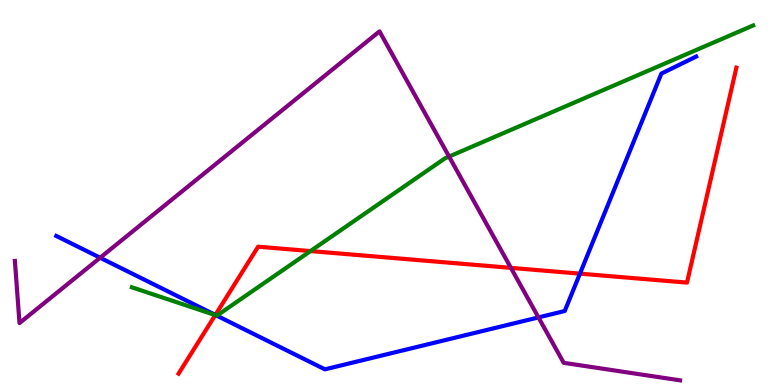[{'lines': ['blue', 'red'], 'intersections': [{'x': 2.78, 'y': 1.82}, {'x': 7.48, 'y': 2.89}]}, {'lines': ['green', 'red'], 'intersections': [{'x': 2.78, 'y': 1.82}, {'x': 4.01, 'y': 3.48}]}, {'lines': ['purple', 'red'], 'intersections': [{'x': 6.59, 'y': 3.04}]}, {'lines': ['blue', 'green'], 'intersections': [{'x': 2.79, 'y': 1.81}]}, {'lines': ['blue', 'purple'], 'intersections': [{'x': 1.29, 'y': 3.31}, {'x': 6.95, 'y': 1.76}]}, {'lines': ['green', 'purple'], 'intersections': [{'x': 5.79, 'y': 5.93}]}]